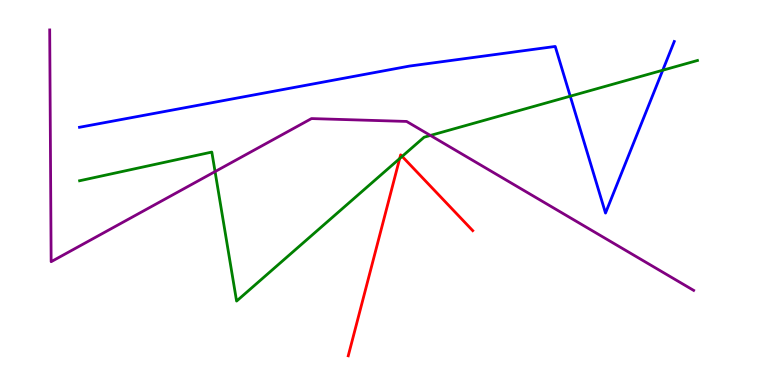[{'lines': ['blue', 'red'], 'intersections': []}, {'lines': ['green', 'red'], 'intersections': [{'x': 5.16, 'y': 5.88}, {'x': 5.19, 'y': 5.94}]}, {'lines': ['purple', 'red'], 'intersections': []}, {'lines': ['blue', 'green'], 'intersections': [{'x': 7.36, 'y': 7.5}, {'x': 8.55, 'y': 8.18}]}, {'lines': ['blue', 'purple'], 'intersections': []}, {'lines': ['green', 'purple'], 'intersections': [{'x': 2.78, 'y': 5.54}, {'x': 5.55, 'y': 6.48}]}]